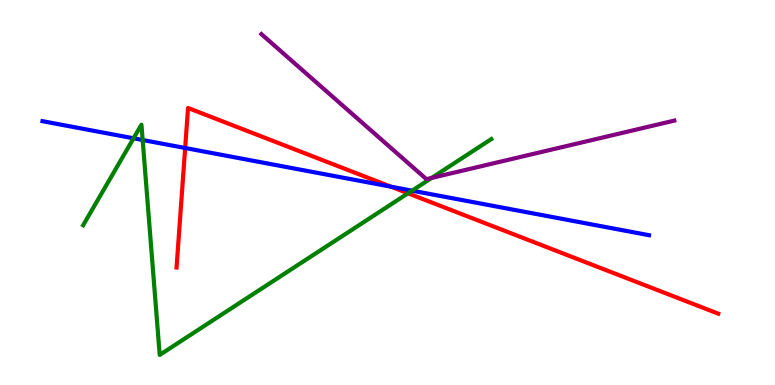[{'lines': ['blue', 'red'], 'intersections': [{'x': 2.39, 'y': 6.16}, {'x': 5.04, 'y': 5.15}]}, {'lines': ['green', 'red'], 'intersections': [{'x': 5.26, 'y': 4.98}]}, {'lines': ['purple', 'red'], 'intersections': []}, {'lines': ['blue', 'green'], 'intersections': [{'x': 1.72, 'y': 6.41}, {'x': 1.84, 'y': 6.36}, {'x': 5.32, 'y': 5.05}]}, {'lines': ['blue', 'purple'], 'intersections': []}, {'lines': ['green', 'purple'], 'intersections': [{'x': 5.57, 'y': 5.38}]}]